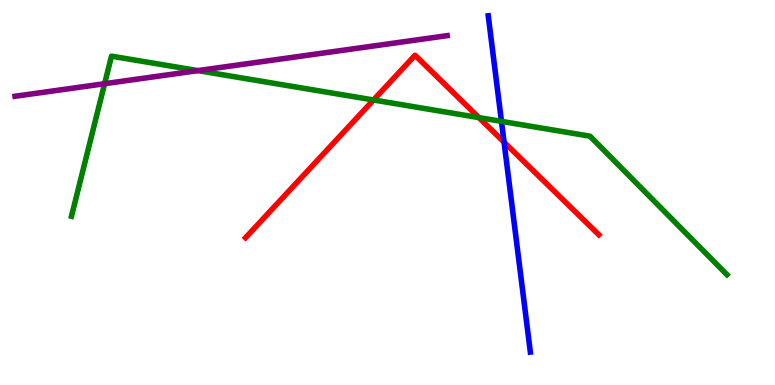[{'lines': ['blue', 'red'], 'intersections': [{'x': 6.5, 'y': 6.31}]}, {'lines': ['green', 'red'], 'intersections': [{'x': 4.82, 'y': 7.4}, {'x': 6.18, 'y': 6.95}]}, {'lines': ['purple', 'red'], 'intersections': []}, {'lines': ['blue', 'green'], 'intersections': [{'x': 6.47, 'y': 6.85}]}, {'lines': ['blue', 'purple'], 'intersections': []}, {'lines': ['green', 'purple'], 'intersections': [{'x': 1.35, 'y': 7.83}, {'x': 2.55, 'y': 8.17}]}]